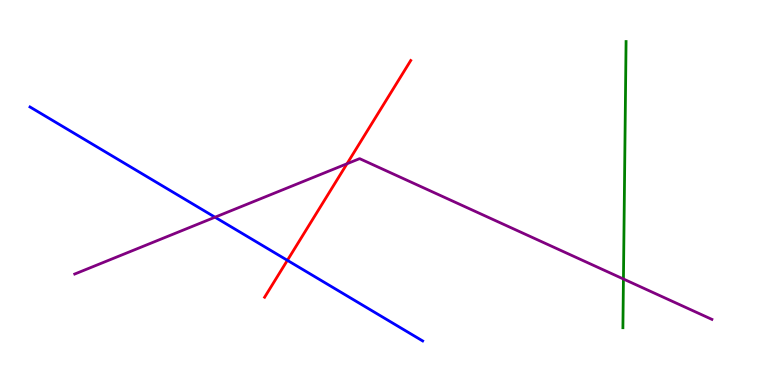[{'lines': ['blue', 'red'], 'intersections': [{'x': 3.71, 'y': 3.24}]}, {'lines': ['green', 'red'], 'intersections': []}, {'lines': ['purple', 'red'], 'intersections': [{'x': 4.48, 'y': 5.75}]}, {'lines': ['blue', 'green'], 'intersections': []}, {'lines': ['blue', 'purple'], 'intersections': [{'x': 2.77, 'y': 4.36}]}, {'lines': ['green', 'purple'], 'intersections': [{'x': 8.04, 'y': 2.75}]}]